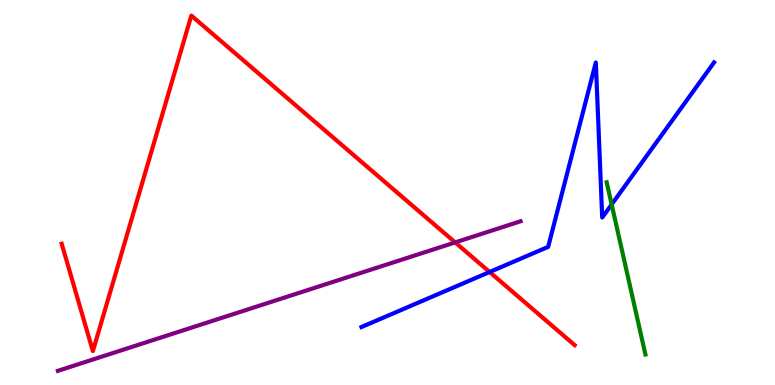[{'lines': ['blue', 'red'], 'intersections': [{'x': 6.32, 'y': 2.93}]}, {'lines': ['green', 'red'], 'intersections': []}, {'lines': ['purple', 'red'], 'intersections': [{'x': 5.87, 'y': 3.7}]}, {'lines': ['blue', 'green'], 'intersections': [{'x': 7.89, 'y': 4.69}]}, {'lines': ['blue', 'purple'], 'intersections': []}, {'lines': ['green', 'purple'], 'intersections': []}]